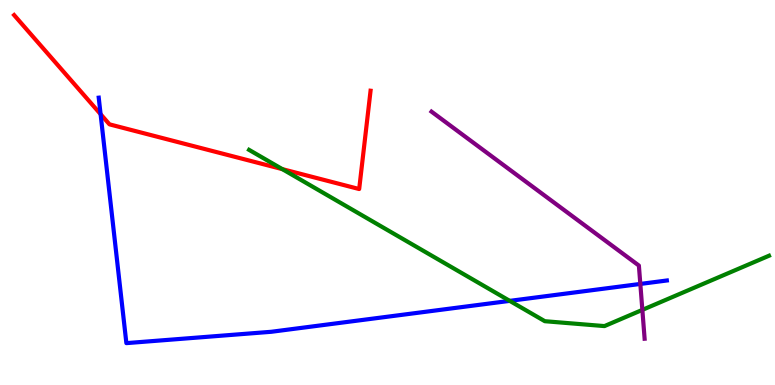[{'lines': ['blue', 'red'], 'intersections': [{'x': 1.3, 'y': 7.03}]}, {'lines': ['green', 'red'], 'intersections': [{'x': 3.64, 'y': 5.61}]}, {'lines': ['purple', 'red'], 'intersections': []}, {'lines': ['blue', 'green'], 'intersections': [{'x': 6.58, 'y': 2.19}]}, {'lines': ['blue', 'purple'], 'intersections': [{'x': 8.26, 'y': 2.63}]}, {'lines': ['green', 'purple'], 'intersections': [{'x': 8.29, 'y': 1.95}]}]